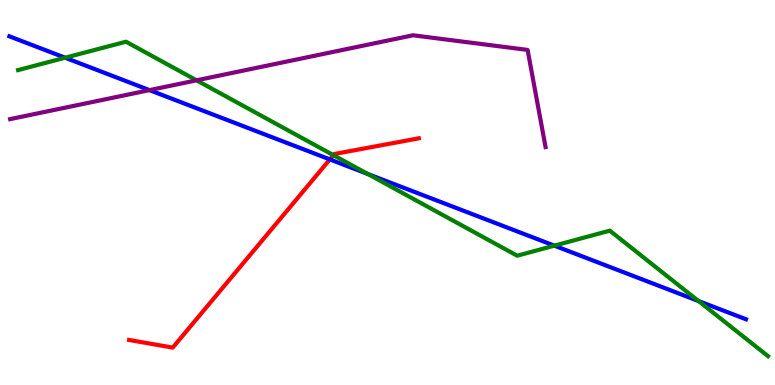[{'lines': ['blue', 'red'], 'intersections': [{'x': 4.26, 'y': 5.86}]}, {'lines': ['green', 'red'], 'intersections': [{'x': 4.3, 'y': 5.97}]}, {'lines': ['purple', 'red'], 'intersections': []}, {'lines': ['blue', 'green'], 'intersections': [{'x': 0.84, 'y': 8.5}, {'x': 4.75, 'y': 5.48}, {'x': 7.15, 'y': 3.62}, {'x': 9.01, 'y': 2.18}]}, {'lines': ['blue', 'purple'], 'intersections': [{'x': 1.93, 'y': 7.66}]}, {'lines': ['green', 'purple'], 'intersections': [{'x': 2.54, 'y': 7.91}]}]